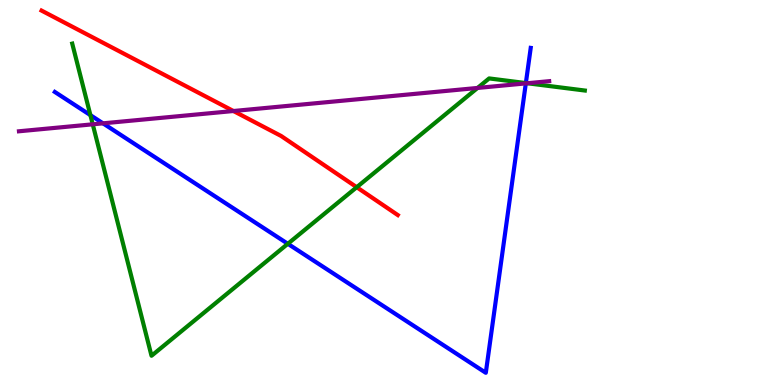[{'lines': ['blue', 'red'], 'intersections': []}, {'lines': ['green', 'red'], 'intersections': [{'x': 4.6, 'y': 5.14}]}, {'lines': ['purple', 'red'], 'intersections': [{'x': 3.01, 'y': 7.12}]}, {'lines': ['blue', 'green'], 'intersections': [{'x': 1.17, 'y': 7.01}, {'x': 3.71, 'y': 3.67}, {'x': 6.79, 'y': 7.84}]}, {'lines': ['blue', 'purple'], 'intersections': [{'x': 1.33, 'y': 6.8}, {'x': 6.78, 'y': 7.83}]}, {'lines': ['green', 'purple'], 'intersections': [{'x': 1.2, 'y': 6.77}, {'x': 6.16, 'y': 7.72}, {'x': 6.8, 'y': 7.84}]}]